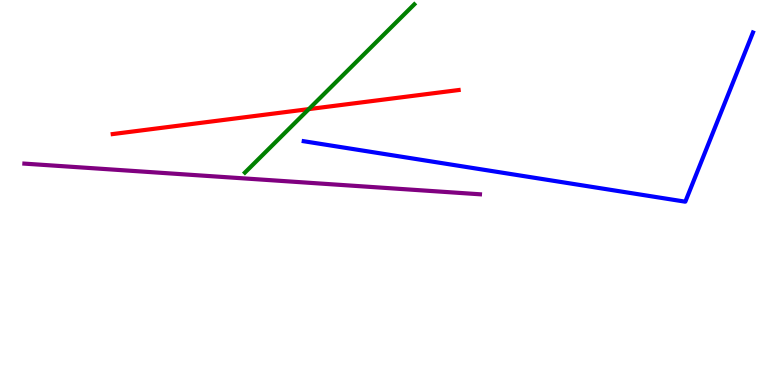[{'lines': ['blue', 'red'], 'intersections': []}, {'lines': ['green', 'red'], 'intersections': [{'x': 3.98, 'y': 7.17}]}, {'lines': ['purple', 'red'], 'intersections': []}, {'lines': ['blue', 'green'], 'intersections': []}, {'lines': ['blue', 'purple'], 'intersections': []}, {'lines': ['green', 'purple'], 'intersections': []}]